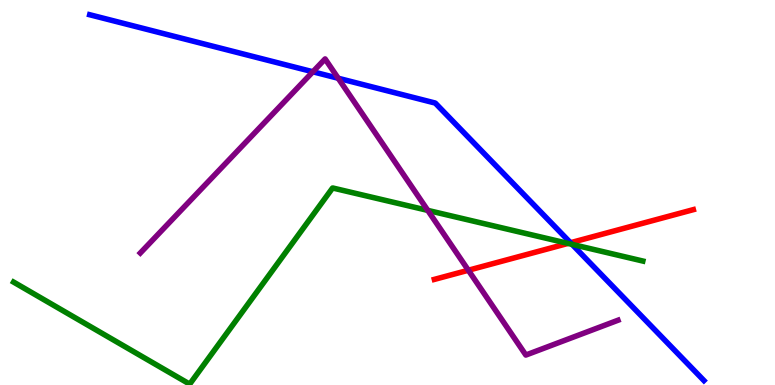[{'lines': ['blue', 'red'], 'intersections': [{'x': 7.36, 'y': 3.7}]}, {'lines': ['green', 'red'], 'intersections': [{'x': 7.33, 'y': 3.68}]}, {'lines': ['purple', 'red'], 'intersections': [{'x': 6.04, 'y': 2.98}]}, {'lines': ['blue', 'green'], 'intersections': [{'x': 7.38, 'y': 3.65}]}, {'lines': ['blue', 'purple'], 'intersections': [{'x': 4.04, 'y': 8.14}, {'x': 4.36, 'y': 7.97}]}, {'lines': ['green', 'purple'], 'intersections': [{'x': 5.52, 'y': 4.54}]}]